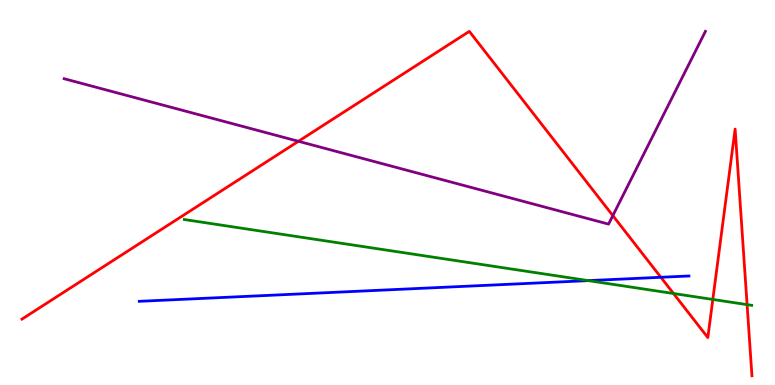[{'lines': ['blue', 'red'], 'intersections': [{'x': 8.53, 'y': 2.8}]}, {'lines': ['green', 'red'], 'intersections': [{'x': 8.69, 'y': 2.38}, {'x': 9.2, 'y': 2.22}, {'x': 9.64, 'y': 2.09}]}, {'lines': ['purple', 'red'], 'intersections': [{'x': 3.85, 'y': 6.33}, {'x': 7.91, 'y': 4.4}]}, {'lines': ['blue', 'green'], 'intersections': [{'x': 7.59, 'y': 2.71}]}, {'lines': ['blue', 'purple'], 'intersections': []}, {'lines': ['green', 'purple'], 'intersections': []}]